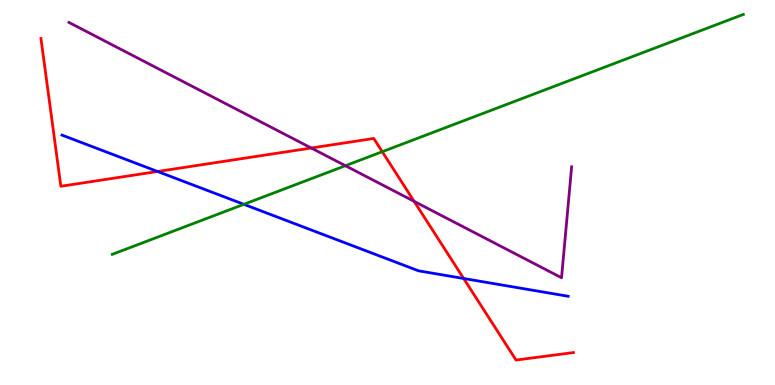[{'lines': ['blue', 'red'], 'intersections': [{'x': 2.03, 'y': 5.55}, {'x': 5.98, 'y': 2.77}]}, {'lines': ['green', 'red'], 'intersections': [{'x': 4.93, 'y': 6.06}]}, {'lines': ['purple', 'red'], 'intersections': [{'x': 4.02, 'y': 6.16}, {'x': 5.34, 'y': 4.77}]}, {'lines': ['blue', 'green'], 'intersections': [{'x': 3.15, 'y': 4.69}]}, {'lines': ['blue', 'purple'], 'intersections': []}, {'lines': ['green', 'purple'], 'intersections': [{'x': 4.46, 'y': 5.7}]}]